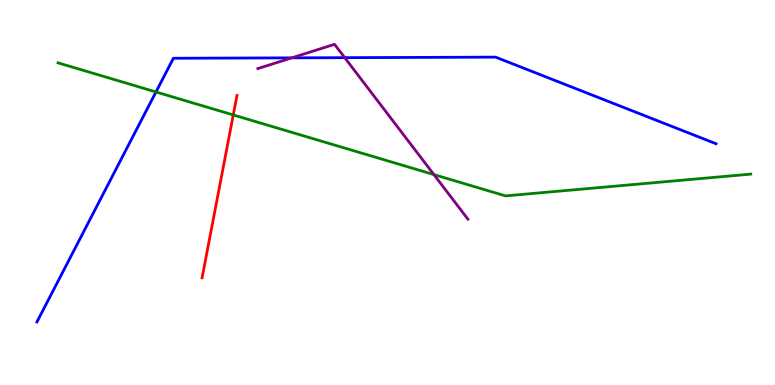[{'lines': ['blue', 'red'], 'intersections': []}, {'lines': ['green', 'red'], 'intersections': [{'x': 3.01, 'y': 7.01}]}, {'lines': ['purple', 'red'], 'intersections': []}, {'lines': ['blue', 'green'], 'intersections': [{'x': 2.01, 'y': 7.61}]}, {'lines': ['blue', 'purple'], 'intersections': [{'x': 3.76, 'y': 8.5}, {'x': 4.45, 'y': 8.5}]}, {'lines': ['green', 'purple'], 'intersections': [{'x': 5.6, 'y': 5.47}]}]